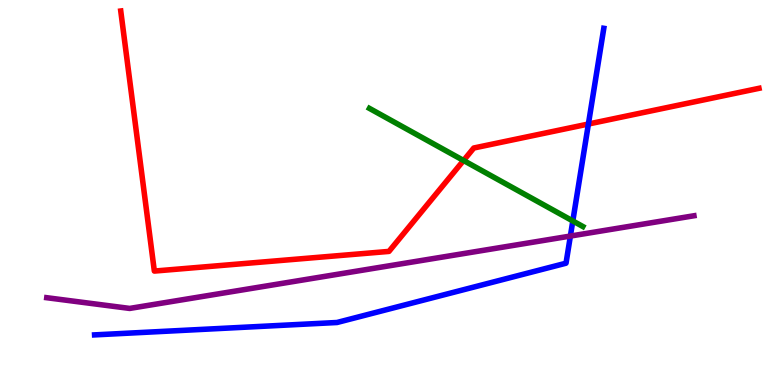[{'lines': ['blue', 'red'], 'intersections': [{'x': 7.59, 'y': 6.78}]}, {'lines': ['green', 'red'], 'intersections': [{'x': 5.98, 'y': 5.83}]}, {'lines': ['purple', 'red'], 'intersections': []}, {'lines': ['blue', 'green'], 'intersections': [{'x': 7.39, 'y': 4.26}]}, {'lines': ['blue', 'purple'], 'intersections': [{'x': 7.36, 'y': 3.87}]}, {'lines': ['green', 'purple'], 'intersections': []}]